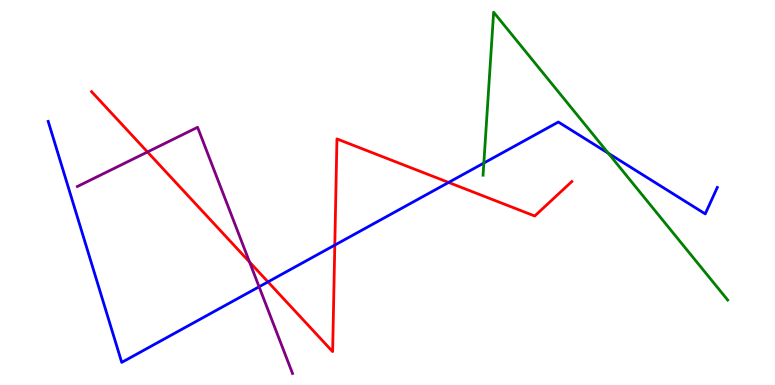[{'lines': ['blue', 'red'], 'intersections': [{'x': 3.46, 'y': 2.68}, {'x': 4.32, 'y': 3.63}, {'x': 5.79, 'y': 5.26}]}, {'lines': ['green', 'red'], 'intersections': []}, {'lines': ['purple', 'red'], 'intersections': [{'x': 1.9, 'y': 6.05}, {'x': 3.22, 'y': 3.19}]}, {'lines': ['blue', 'green'], 'intersections': [{'x': 6.24, 'y': 5.77}, {'x': 7.85, 'y': 6.02}]}, {'lines': ['blue', 'purple'], 'intersections': [{'x': 3.34, 'y': 2.55}]}, {'lines': ['green', 'purple'], 'intersections': []}]